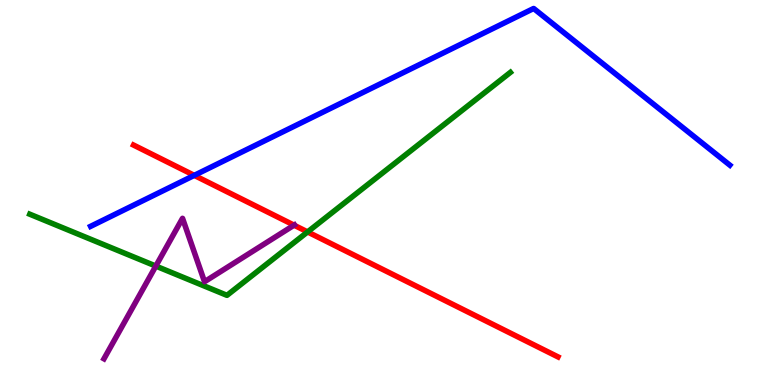[{'lines': ['blue', 'red'], 'intersections': [{'x': 2.51, 'y': 5.44}]}, {'lines': ['green', 'red'], 'intersections': [{'x': 3.97, 'y': 3.98}]}, {'lines': ['purple', 'red'], 'intersections': [{'x': 3.79, 'y': 4.15}]}, {'lines': ['blue', 'green'], 'intersections': []}, {'lines': ['blue', 'purple'], 'intersections': []}, {'lines': ['green', 'purple'], 'intersections': [{'x': 2.01, 'y': 3.09}]}]